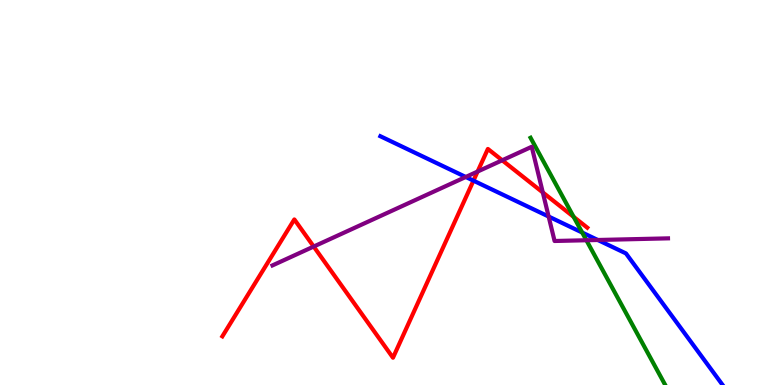[{'lines': ['blue', 'red'], 'intersections': [{'x': 6.11, 'y': 5.31}]}, {'lines': ['green', 'red'], 'intersections': [{'x': 7.4, 'y': 4.37}]}, {'lines': ['purple', 'red'], 'intersections': [{'x': 4.05, 'y': 3.6}, {'x': 6.16, 'y': 5.54}, {'x': 6.48, 'y': 5.84}, {'x': 7.0, 'y': 5.0}]}, {'lines': ['blue', 'green'], 'intersections': [{'x': 7.51, 'y': 3.96}]}, {'lines': ['blue', 'purple'], 'intersections': [{'x': 6.01, 'y': 5.4}, {'x': 7.08, 'y': 4.38}, {'x': 7.71, 'y': 3.77}]}, {'lines': ['green', 'purple'], 'intersections': [{'x': 7.57, 'y': 3.76}]}]